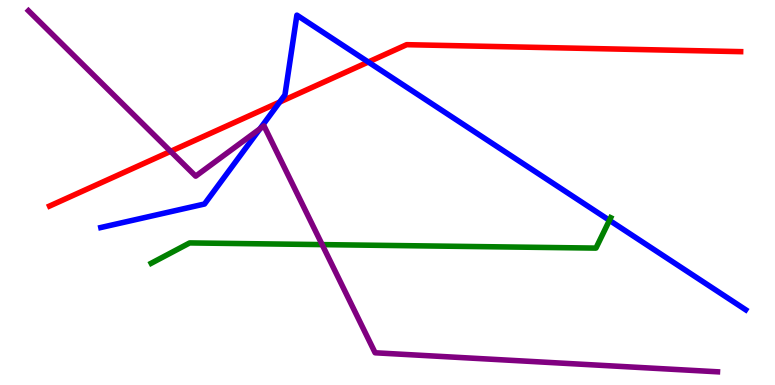[{'lines': ['blue', 'red'], 'intersections': [{'x': 3.61, 'y': 7.35}, {'x': 4.75, 'y': 8.39}]}, {'lines': ['green', 'red'], 'intersections': []}, {'lines': ['purple', 'red'], 'intersections': [{'x': 2.2, 'y': 6.07}]}, {'lines': ['blue', 'green'], 'intersections': [{'x': 7.86, 'y': 4.28}]}, {'lines': ['blue', 'purple'], 'intersections': [{'x': 3.35, 'y': 6.65}]}, {'lines': ['green', 'purple'], 'intersections': [{'x': 4.16, 'y': 3.65}]}]